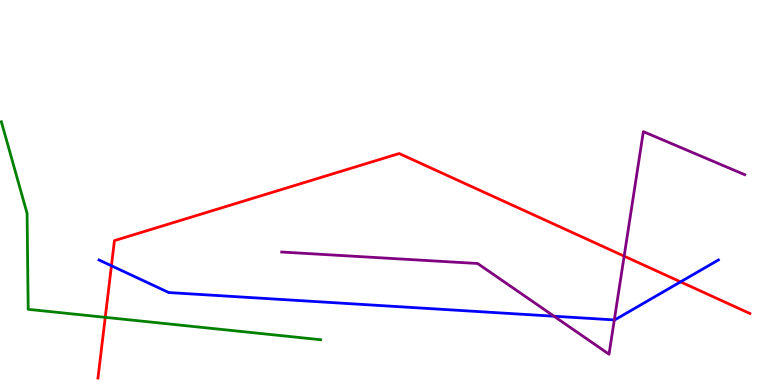[{'lines': ['blue', 'red'], 'intersections': [{'x': 1.44, 'y': 3.1}, {'x': 8.78, 'y': 2.68}]}, {'lines': ['green', 'red'], 'intersections': [{'x': 1.36, 'y': 1.76}]}, {'lines': ['purple', 'red'], 'intersections': [{'x': 8.05, 'y': 3.35}]}, {'lines': ['blue', 'green'], 'intersections': []}, {'lines': ['blue', 'purple'], 'intersections': [{'x': 7.15, 'y': 1.79}, {'x': 7.93, 'y': 1.69}]}, {'lines': ['green', 'purple'], 'intersections': []}]